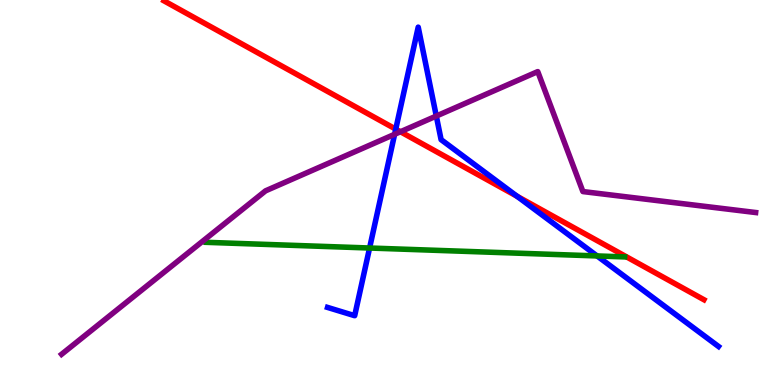[{'lines': ['blue', 'red'], 'intersections': [{'x': 5.11, 'y': 6.65}, {'x': 6.67, 'y': 4.9}]}, {'lines': ['green', 'red'], 'intersections': []}, {'lines': ['purple', 'red'], 'intersections': [{'x': 5.17, 'y': 6.58}]}, {'lines': ['blue', 'green'], 'intersections': [{'x': 4.77, 'y': 3.56}, {'x': 7.7, 'y': 3.35}]}, {'lines': ['blue', 'purple'], 'intersections': [{'x': 5.09, 'y': 6.51}, {'x': 5.63, 'y': 6.99}]}, {'lines': ['green', 'purple'], 'intersections': []}]